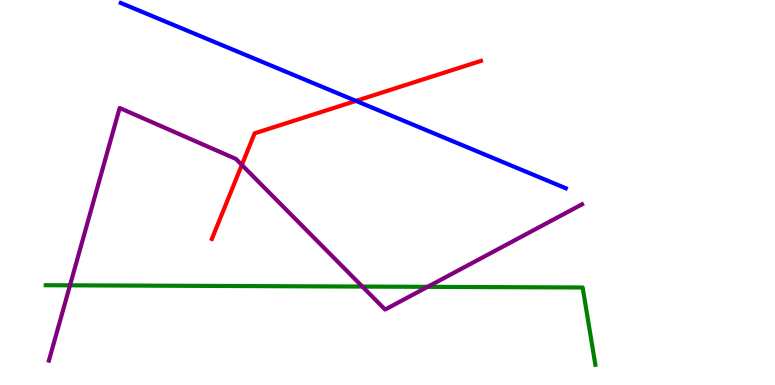[{'lines': ['blue', 'red'], 'intersections': [{'x': 4.59, 'y': 7.38}]}, {'lines': ['green', 'red'], 'intersections': []}, {'lines': ['purple', 'red'], 'intersections': [{'x': 3.12, 'y': 5.72}]}, {'lines': ['blue', 'green'], 'intersections': []}, {'lines': ['blue', 'purple'], 'intersections': []}, {'lines': ['green', 'purple'], 'intersections': [{'x': 0.903, 'y': 2.59}, {'x': 4.68, 'y': 2.56}, {'x': 5.52, 'y': 2.55}]}]